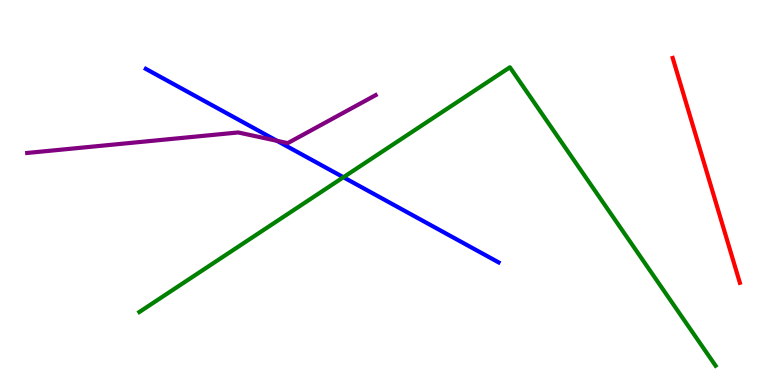[{'lines': ['blue', 'red'], 'intersections': []}, {'lines': ['green', 'red'], 'intersections': []}, {'lines': ['purple', 'red'], 'intersections': []}, {'lines': ['blue', 'green'], 'intersections': [{'x': 4.43, 'y': 5.4}]}, {'lines': ['blue', 'purple'], 'intersections': [{'x': 3.57, 'y': 6.34}]}, {'lines': ['green', 'purple'], 'intersections': []}]